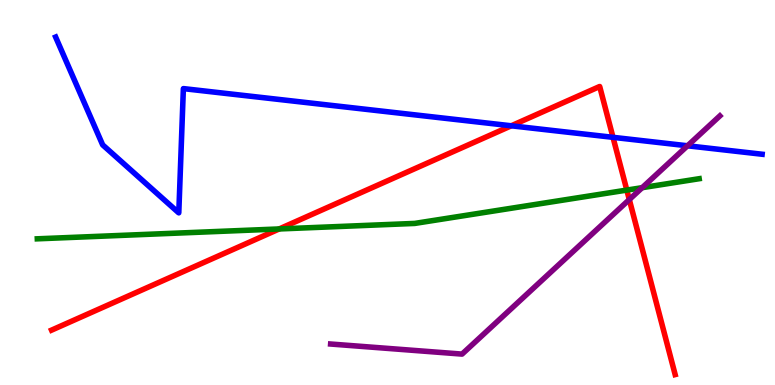[{'lines': ['blue', 'red'], 'intersections': [{'x': 6.6, 'y': 6.73}, {'x': 7.91, 'y': 6.43}]}, {'lines': ['green', 'red'], 'intersections': [{'x': 3.6, 'y': 4.05}, {'x': 8.09, 'y': 5.06}]}, {'lines': ['purple', 'red'], 'intersections': [{'x': 8.12, 'y': 4.82}]}, {'lines': ['blue', 'green'], 'intersections': []}, {'lines': ['blue', 'purple'], 'intersections': [{'x': 8.87, 'y': 6.21}]}, {'lines': ['green', 'purple'], 'intersections': [{'x': 8.29, 'y': 5.13}]}]